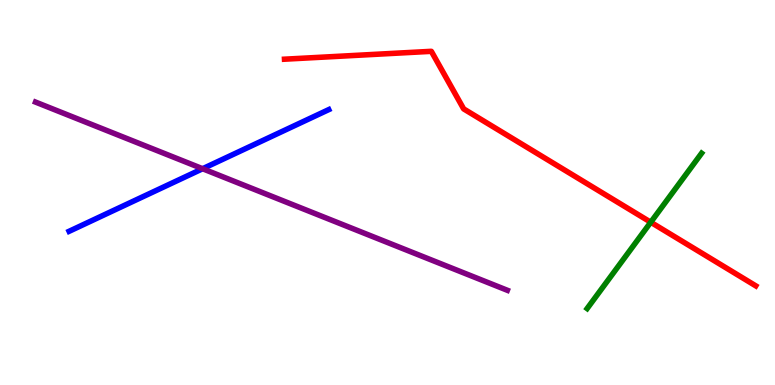[{'lines': ['blue', 'red'], 'intersections': []}, {'lines': ['green', 'red'], 'intersections': [{'x': 8.4, 'y': 4.23}]}, {'lines': ['purple', 'red'], 'intersections': []}, {'lines': ['blue', 'green'], 'intersections': []}, {'lines': ['blue', 'purple'], 'intersections': [{'x': 2.61, 'y': 5.62}]}, {'lines': ['green', 'purple'], 'intersections': []}]